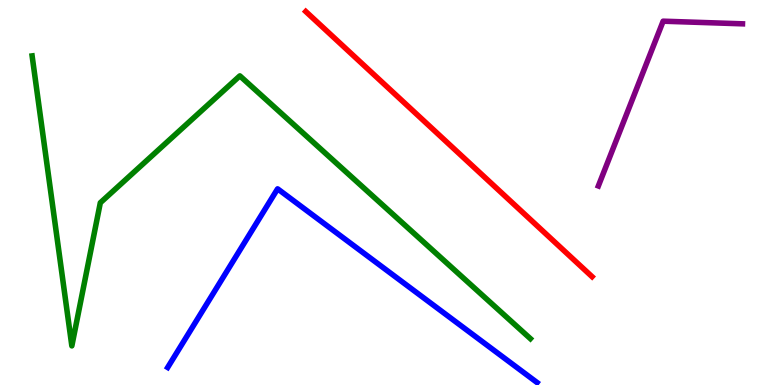[{'lines': ['blue', 'red'], 'intersections': []}, {'lines': ['green', 'red'], 'intersections': []}, {'lines': ['purple', 'red'], 'intersections': []}, {'lines': ['blue', 'green'], 'intersections': []}, {'lines': ['blue', 'purple'], 'intersections': []}, {'lines': ['green', 'purple'], 'intersections': []}]